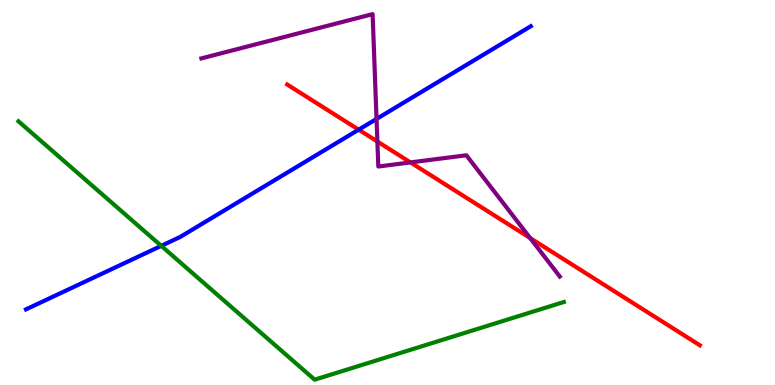[{'lines': ['blue', 'red'], 'intersections': [{'x': 4.63, 'y': 6.63}]}, {'lines': ['green', 'red'], 'intersections': []}, {'lines': ['purple', 'red'], 'intersections': [{'x': 4.87, 'y': 6.32}, {'x': 5.3, 'y': 5.78}, {'x': 6.84, 'y': 3.82}]}, {'lines': ['blue', 'green'], 'intersections': [{'x': 2.08, 'y': 3.61}]}, {'lines': ['blue', 'purple'], 'intersections': [{'x': 4.86, 'y': 6.91}]}, {'lines': ['green', 'purple'], 'intersections': []}]